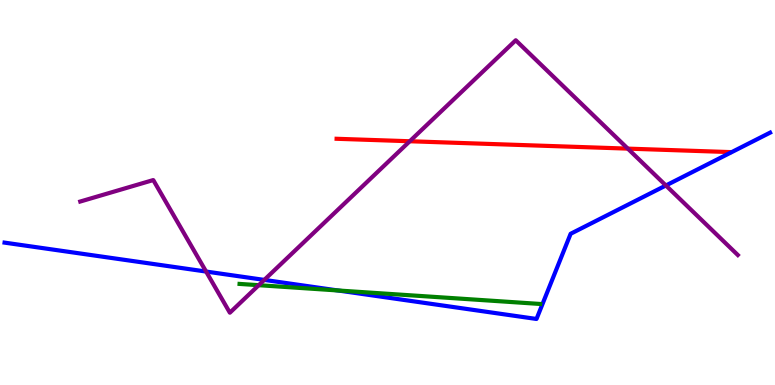[{'lines': ['blue', 'red'], 'intersections': []}, {'lines': ['green', 'red'], 'intersections': []}, {'lines': ['purple', 'red'], 'intersections': [{'x': 5.29, 'y': 6.33}, {'x': 8.1, 'y': 6.14}]}, {'lines': ['blue', 'green'], 'intersections': [{'x': 4.36, 'y': 2.46}]}, {'lines': ['blue', 'purple'], 'intersections': [{'x': 2.66, 'y': 2.95}, {'x': 3.41, 'y': 2.73}, {'x': 8.59, 'y': 5.18}]}, {'lines': ['green', 'purple'], 'intersections': [{'x': 3.34, 'y': 2.59}]}]